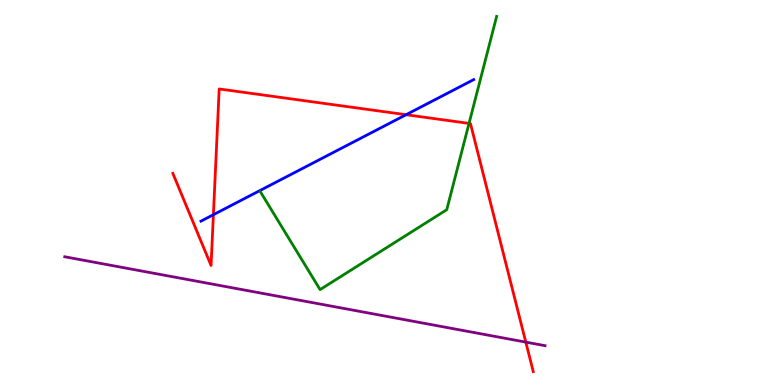[{'lines': ['blue', 'red'], 'intersections': [{'x': 2.75, 'y': 4.42}, {'x': 5.24, 'y': 7.02}]}, {'lines': ['green', 'red'], 'intersections': [{'x': 6.05, 'y': 6.79}]}, {'lines': ['purple', 'red'], 'intersections': [{'x': 6.78, 'y': 1.11}]}, {'lines': ['blue', 'green'], 'intersections': []}, {'lines': ['blue', 'purple'], 'intersections': []}, {'lines': ['green', 'purple'], 'intersections': []}]